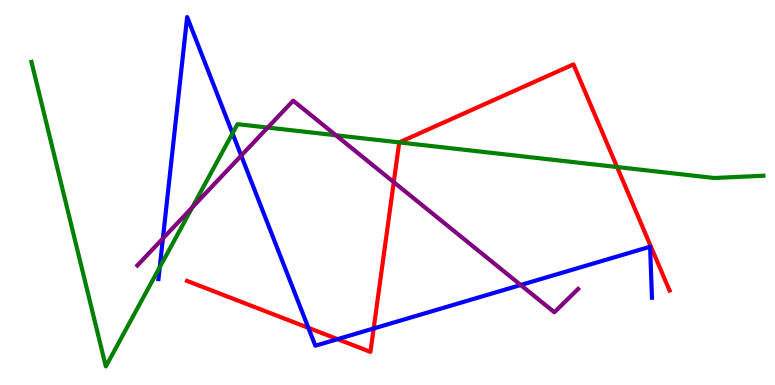[{'lines': ['blue', 'red'], 'intersections': [{'x': 3.98, 'y': 1.48}, {'x': 4.36, 'y': 1.19}, {'x': 4.82, 'y': 1.47}]}, {'lines': ['green', 'red'], 'intersections': [{'x': 5.15, 'y': 6.3}, {'x': 7.96, 'y': 5.66}]}, {'lines': ['purple', 'red'], 'intersections': [{'x': 5.08, 'y': 5.27}]}, {'lines': ['blue', 'green'], 'intersections': [{'x': 2.06, 'y': 3.06}, {'x': 3.0, 'y': 6.54}]}, {'lines': ['blue', 'purple'], 'intersections': [{'x': 2.1, 'y': 3.81}, {'x': 3.11, 'y': 5.96}, {'x': 6.72, 'y': 2.6}]}, {'lines': ['green', 'purple'], 'intersections': [{'x': 2.48, 'y': 4.61}, {'x': 3.45, 'y': 6.69}, {'x': 4.33, 'y': 6.49}]}]